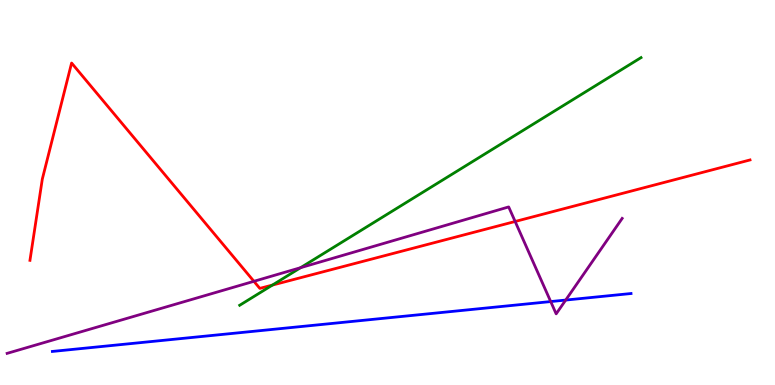[{'lines': ['blue', 'red'], 'intersections': []}, {'lines': ['green', 'red'], 'intersections': [{'x': 3.52, 'y': 2.6}]}, {'lines': ['purple', 'red'], 'intersections': [{'x': 3.28, 'y': 2.69}, {'x': 6.65, 'y': 4.25}]}, {'lines': ['blue', 'green'], 'intersections': []}, {'lines': ['blue', 'purple'], 'intersections': [{'x': 7.11, 'y': 2.17}, {'x': 7.3, 'y': 2.21}]}, {'lines': ['green', 'purple'], 'intersections': [{'x': 3.88, 'y': 3.05}]}]